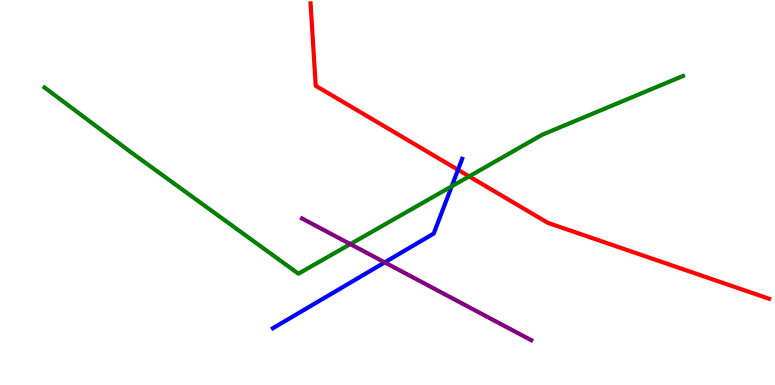[{'lines': ['blue', 'red'], 'intersections': [{'x': 5.91, 'y': 5.59}]}, {'lines': ['green', 'red'], 'intersections': [{'x': 6.05, 'y': 5.42}]}, {'lines': ['purple', 'red'], 'intersections': []}, {'lines': ['blue', 'green'], 'intersections': [{'x': 5.83, 'y': 5.16}]}, {'lines': ['blue', 'purple'], 'intersections': [{'x': 4.96, 'y': 3.18}]}, {'lines': ['green', 'purple'], 'intersections': [{'x': 4.52, 'y': 3.66}]}]